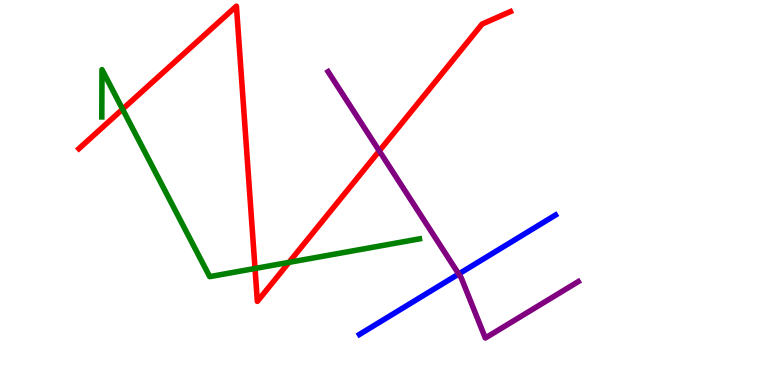[{'lines': ['blue', 'red'], 'intersections': []}, {'lines': ['green', 'red'], 'intersections': [{'x': 1.58, 'y': 7.16}, {'x': 3.29, 'y': 3.03}, {'x': 3.73, 'y': 3.19}]}, {'lines': ['purple', 'red'], 'intersections': [{'x': 4.89, 'y': 6.08}]}, {'lines': ['blue', 'green'], 'intersections': []}, {'lines': ['blue', 'purple'], 'intersections': [{'x': 5.92, 'y': 2.88}]}, {'lines': ['green', 'purple'], 'intersections': []}]